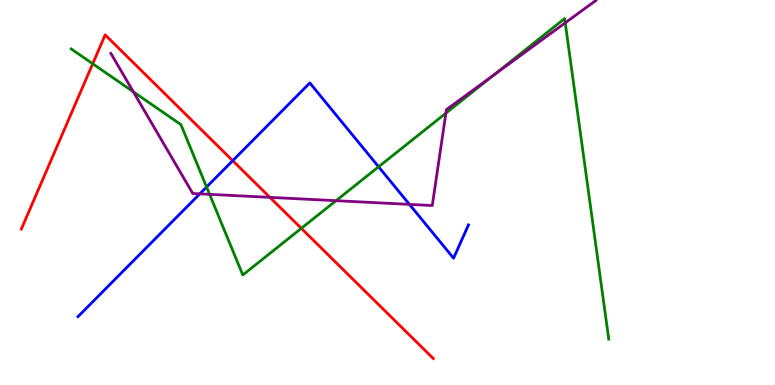[{'lines': ['blue', 'red'], 'intersections': [{'x': 3.0, 'y': 5.83}]}, {'lines': ['green', 'red'], 'intersections': [{'x': 1.2, 'y': 8.34}, {'x': 3.89, 'y': 4.07}]}, {'lines': ['purple', 'red'], 'intersections': [{'x': 3.48, 'y': 4.87}]}, {'lines': ['blue', 'green'], 'intersections': [{'x': 2.67, 'y': 5.14}, {'x': 4.89, 'y': 5.67}]}, {'lines': ['blue', 'purple'], 'intersections': [{'x': 2.58, 'y': 4.97}, {'x': 5.28, 'y': 4.69}]}, {'lines': ['green', 'purple'], 'intersections': [{'x': 1.72, 'y': 7.62}, {'x': 2.7, 'y': 4.95}, {'x': 4.34, 'y': 4.79}, {'x': 5.75, 'y': 7.06}, {'x': 6.37, 'y': 8.05}, {'x': 7.29, 'y': 9.41}]}]